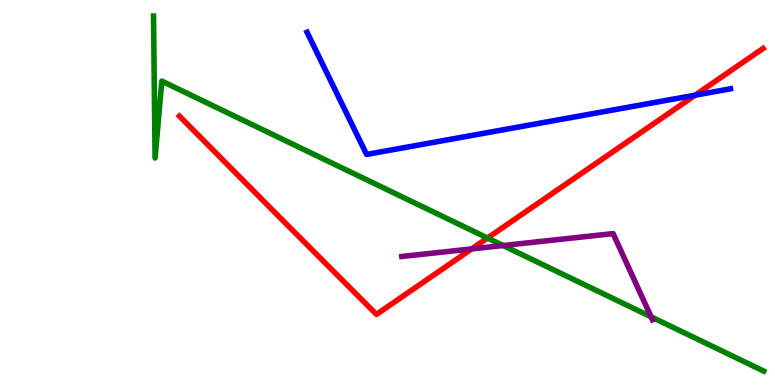[{'lines': ['blue', 'red'], 'intersections': [{'x': 8.97, 'y': 7.53}]}, {'lines': ['green', 'red'], 'intersections': [{'x': 6.29, 'y': 3.82}]}, {'lines': ['purple', 'red'], 'intersections': [{'x': 6.09, 'y': 3.53}]}, {'lines': ['blue', 'green'], 'intersections': []}, {'lines': ['blue', 'purple'], 'intersections': []}, {'lines': ['green', 'purple'], 'intersections': [{'x': 6.49, 'y': 3.62}, {'x': 8.4, 'y': 1.77}]}]